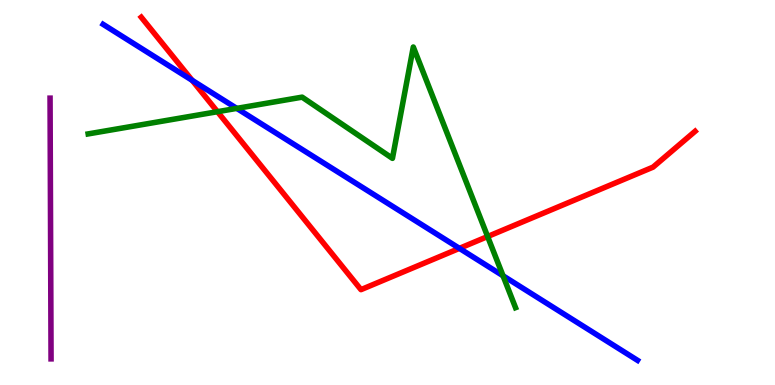[{'lines': ['blue', 'red'], 'intersections': [{'x': 2.48, 'y': 7.91}, {'x': 5.93, 'y': 3.55}]}, {'lines': ['green', 'red'], 'intersections': [{'x': 2.81, 'y': 7.1}, {'x': 6.29, 'y': 3.86}]}, {'lines': ['purple', 'red'], 'intersections': []}, {'lines': ['blue', 'green'], 'intersections': [{'x': 3.06, 'y': 7.18}, {'x': 6.49, 'y': 2.84}]}, {'lines': ['blue', 'purple'], 'intersections': []}, {'lines': ['green', 'purple'], 'intersections': []}]